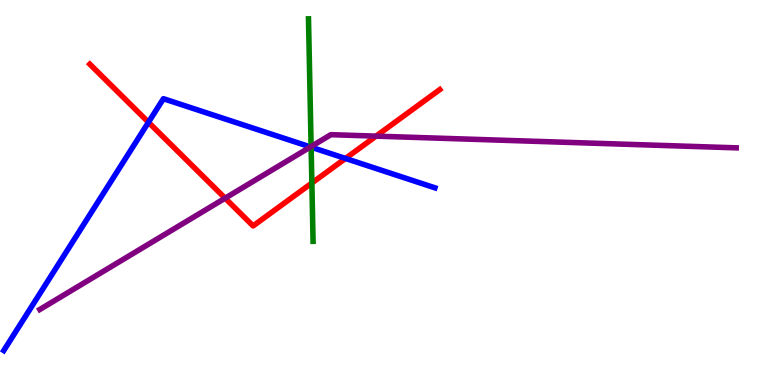[{'lines': ['blue', 'red'], 'intersections': [{'x': 1.92, 'y': 6.82}, {'x': 4.46, 'y': 5.88}]}, {'lines': ['green', 'red'], 'intersections': [{'x': 4.02, 'y': 5.25}]}, {'lines': ['purple', 'red'], 'intersections': [{'x': 2.9, 'y': 4.85}, {'x': 4.85, 'y': 6.46}]}, {'lines': ['blue', 'green'], 'intersections': [{'x': 4.01, 'y': 6.18}]}, {'lines': ['blue', 'purple'], 'intersections': [{'x': 4.01, 'y': 6.18}]}, {'lines': ['green', 'purple'], 'intersections': [{'x': 4.01, 'y': 6.19}]}]